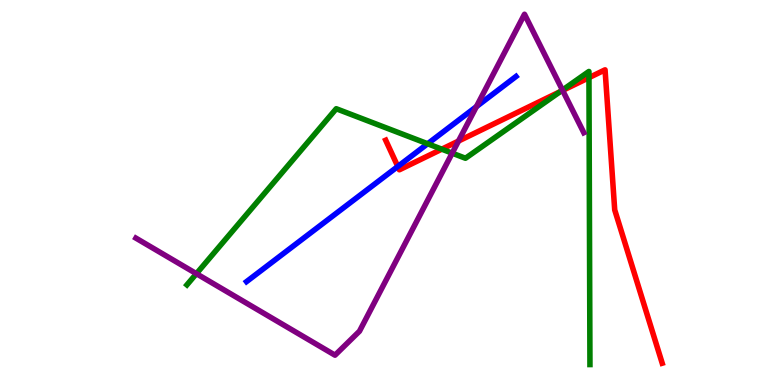[{'lines': ['blue', 'red'], 'intersections': [{'x': 5.13, 'y': 5.68}]}, {'lines': ['green', 'red'], 'intersections': [{'x': 5.7, 'y': 6.13}, {'x': 7.23, 'y': 7.62}, {'x': 7.6, 'y': 7.98}]}, {'lines': ['purple', 'red'], 'intersections': [{'x': 5.92, 'y': 6.34}, {'x': 7.26, 'y': 7.65}]}, {'lines': ['blue', 'green'], 'intersections': [{'x': 5.52, 'y': 6.27}]}, {'lines': ['blue', 'purple'], 'intersections': [{'x': 6.15, 'y': 7.23}]}, {'lines': ['green', 'purple'], 'intersections': [{'x': 2.53, 'y': 2.89}, {'x': 5.83, 'y': 6.02}, {'x': 7.26, 'y': 7.66}]}]